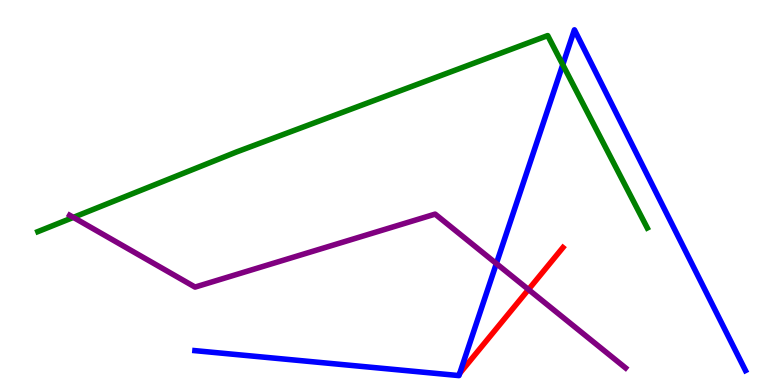[{'lines': ['blue', 'red'], 'intersections': []}, {'lines': ['green', 'red'], 'intersections': []}, {'lines': ['purple', 'red'], 'intersections': [{'x': 6.82, 'y': 2.48}]}, {'lines': ['blue', 'green'], 'intersections': [{'x': 7.26, 'y': 8.32}]}, {'lines': ['blue', 'purple'], 'intersections': [{'x': 6.4, 'y': 3.15}]}, {'lines': ['green', 'purple'], 'intersections': [{'x': 0.947, 'y': 4.35}]}]